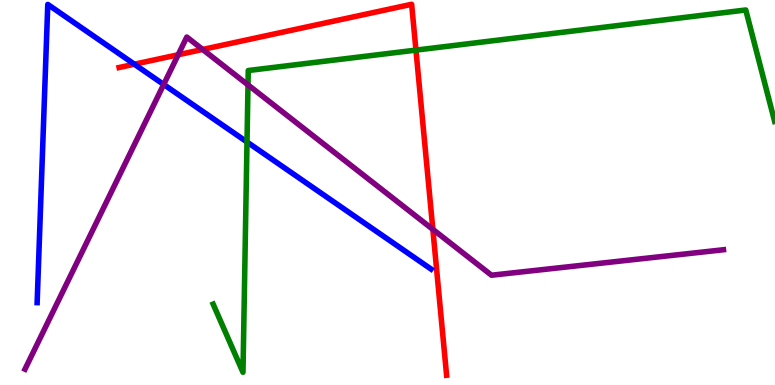[{'lines': ['blue', 'red'], 'intersections': [{'x': 1.73, 'y': 8.33}]}, {'lines': ['green', 'red'], 'intersections': [{'x': 5.37, 'y': 8.7}]}, {'lines': ['purple', 'red'], 'intersections': [{'x': 2.3, 'y': 8.58}, {'x': 2.62, 'y': 8.72}, {'x': 5.59, 'y': 4.04}]}, {'lines': ['blue', 'green'], 'intersections': [{'x': 3.19, 'y': 6.31}]}, {'lines': ['blue', 'purple'], 'intersections': [{'x': 2.11, 'y': 7.81}]}, {'lines': ['green', 'purple'], 'intersections': [{'x': 3.2, 'y': 7.79}]}]